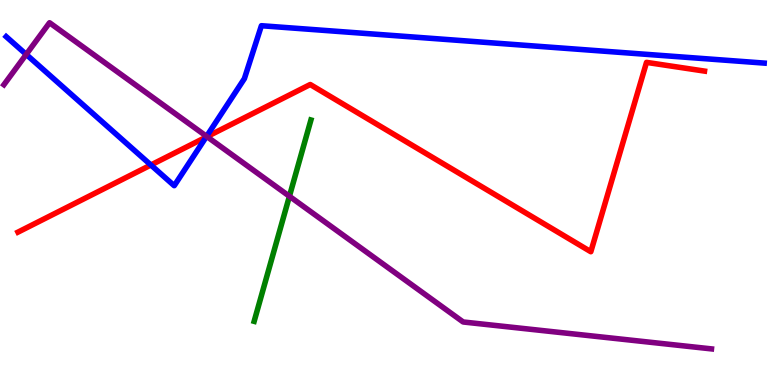[{'lines': ['blue', 'red'], 'intersections': [{'x': 1.95, 'y': 5.71}, {'x': 2.66, 'y': 6.44}]}, {'lines': ['green', 'red'], 'intersections': []}, {'lines': ['purple', 'red'], 'intersections': [{'x': 2.67, 'y': 6.45}]}, {'lines': ['blue', 'green'], 'intersections': []}, {'lines': ['blue', 'purple'], 'intersections': [{'x': 0.338, 'y': 8.59}, {'x': 2.67, 'y': 6.46}]}, {'lines': ['green', 'purple'], 'intersections': [{'x': 3.73, 'y': 4.9}]}]